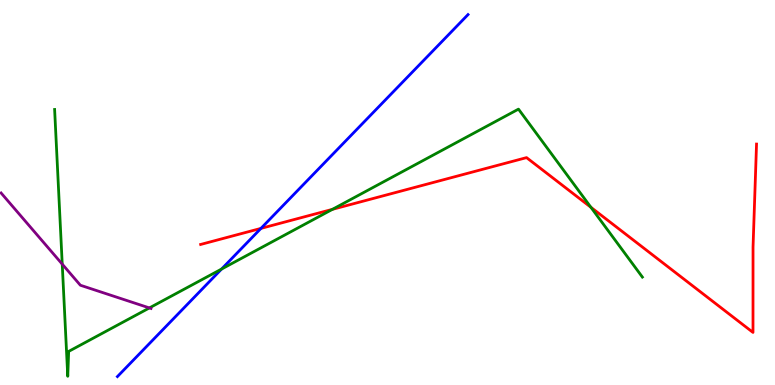[{'lines': ['blue', 'red'], 'intersections': [{'x': 3.37, 'y': 4.07}]}, {'lines': ['green', 'red'], 'intersections': [{'x': 4.29, 'y': 4.56}, {'x': 7.62, 'y': 4.62}]}, {'lines': ['purple', 'red'], 'intersections': []}, {'lines': ['blue', 'green'], 'intersections': [{'x': 2.86, 'y': 3.01}]}, {'lines': ['blue', 'purple'], 'intersections': []}, {'lines': ['green', 'purple'], 'intersections': [{'x': 0.803, 'y': 3.14}, {'x': 1.93, 'y': 2.0}]}]